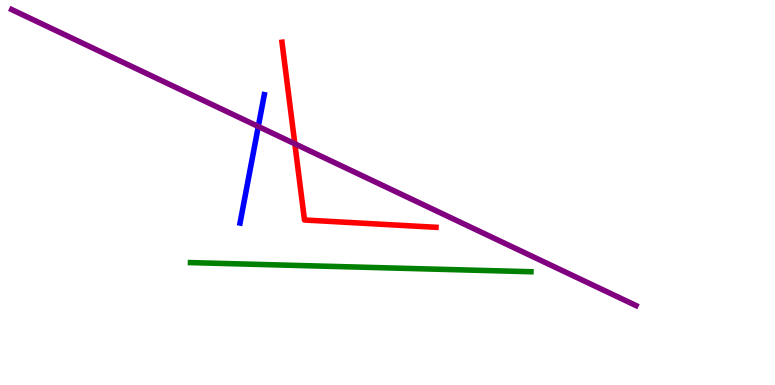[{'lines': ['blue', 'red'], 'intersections': []}, {'lines': ['green', 'red'], 'intersections': []}, {'lines': ['purple', 'red'], 'intersections': [{'x': 3.8, 'y': 6.26}]}, {'lines': ['blue', 'green'], 'intersections': []}, {'lines': ['blue', 'purple'], 'intersections': [{'x': 3.33, 'y': 6.71}]}, {'lines': ['green', 'purple'], 'intersections': []}]